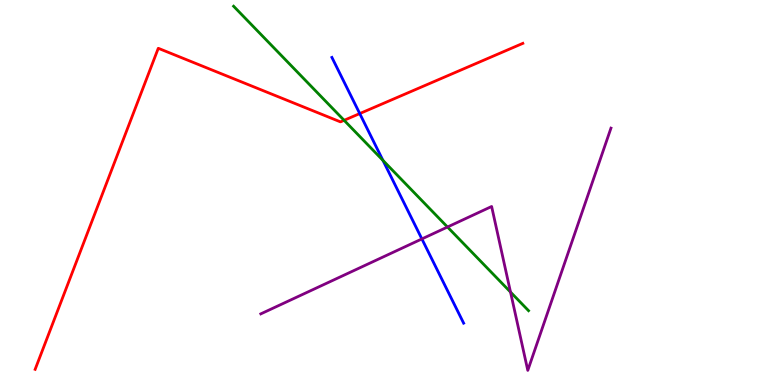[{'lines': ['blue', 'red'], 'intersections': [{'x': 4.64, 'y': 7.05}]}, {'lines': ['green', 'red'], 'intersections': [{'x': 4.44, 'y': 6.88}]}, {'lines': ['purple', 'red'], 'intersections': []}, {'lines': ['blue', 'green'], 'intersections': [{'x': 4.94, 'y': 5.83}]}, {'lines': ['blue', 'purple'], 'intersections': [{'x': 5.44, 'y': 3.79}]}, {'lines': ['green', 'purple'], 'intersections': [{'x': 5.77, 'y': 4.1}, {'x': 6.59, 'y': 2.41}]}]